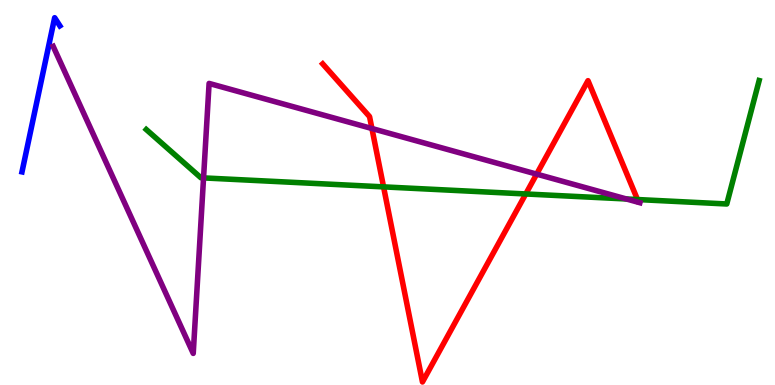[{'lines': ['blue', 'red'], 'intersections': []}, {'lines': ['green', 'red'], 'intersections': [{'x': 4.95, 'y': 5.15}, {'x': 6.78, 'y': 4.96}, {'x': 8.23, 'y': 4.82}]}, {'lines': ['purple', 'red'], 'intersections': [{'x': 4.8, 'y': 6.66}, {'x': 6.92, 'y': 5.48}]}, {'lines': ['blue', 'green'], 'intersections': []}, {'lines': ['blue', 'purple'], 'intersections': []}, {'lines': ['green', 'purple'], 'intersections': [{'x': 2.63, 'y': 5.38}, {'x': 8.08, 'y': 4.83}]}]